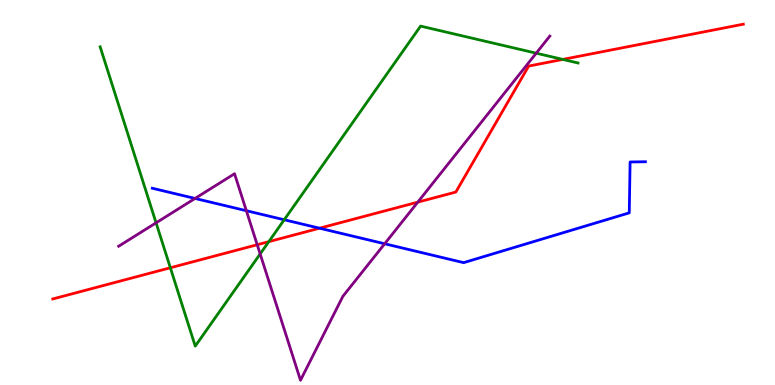[{'lines': ['blue', 'red'], 'intersections': [{'x': 4.12, 'y': 4.07}]}, {'lines': ['green', 'red'], 'intersections': [{'x': 2.2, 'y': 3.04}, {'x': 3.47, 'y': 3.72}, {'x': 7.26, 'y': 8.46}]}, {'lines': ['purple', 'red'], 'intersections': [{'x': 3.32, 'y': 3.64}, {'x': 5.39, 'y': 4.75}]}, {'lines': ['blue', 'green'], 'intersections': [{'x': 3.67, 'y': 4.29}]}, {'lines': ['blue', 'purple'], 'intersections': [{'x': 2.52, 'y': 4.85}, {'x': 3.18, 'y': 4.53}, {'x': 4.96, 'y': 3.67}]}, {'lines': ['green', 'purple'], 'intersections': [{'x': 2.01, 'y': 4.21}, {'x': 3.36, 'y': 3.4}, {'x': 6.92, 'y': 8.62}]}]